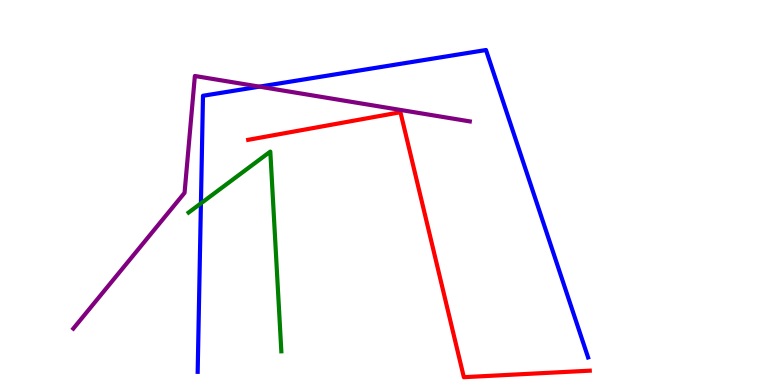[{'lines': ['blue', 'red'], 'intersections': []}, {'lines': ['green', 'red'], 'intersections': []}, {'lines': ['purple', 'red'], 'intersections': []}, {'lines': ['blue', 'green'], 'intersections': [{'x': 2.59, 'y': 4.72}]}, {'lines': ['blue', 'purple'], 'intersections': [{'x': 3.35, 'y': 7.75}]}, {'lines': ['green', 'purple'], 'intersections': []}]